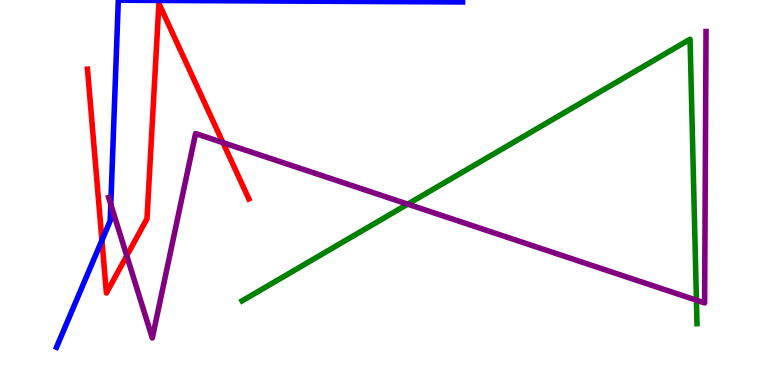[{'lines': ['blue', 'red'], 'intersections': [{'x': 1.32, 'y': 3.76}]}, {'lines': ['green', 'red'], 'intersections': []}, {'lines': ['purple', 'red'], 'intersections': [{'x': 1.64, 'y': 3.36}, {'x': 2.88, 'y': 6.29}]}, {'lines': ['blue', 'green'], 'intersections': []}, {'lines': ['blue', 'purple'], 'intersections': [{'x': 1.43, 'y': 4.69}]}, {'lines': ['green', 'purple'], 'intersections': [{'x': 5.26, 'y': 4.7}, {'x': 8.99, 'y': 2.2}]}]